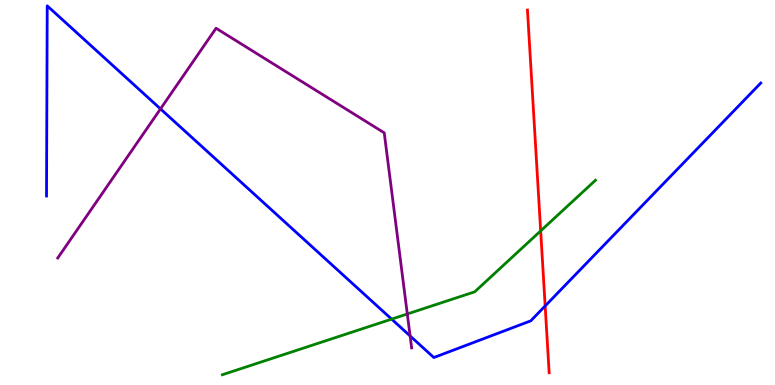[{'lines': ['blue', 'red'], 'intersections': [{'x': 7.03, 'y': 2.05}]}, {'lines': ['green', 'red'], 'intersections': [{'x': 6.98, 'y': 4.0}]}, {'lines': ['purple', 'red'], 'intersections': []}, {'lines': ['blue', 'green'], 'intersections': [{'x': 5.05, 'y': 1.71}]}, {'lines': ['blue', 'purple'], 'intersections': [{'x': 2.07, 'y': 7.17}, {'x': 5.29, 'y': 1.27}]}, {'lines': ['green', 'purple'], 'intersections': [{'x': 5.26, 'y': 1.84}]}]